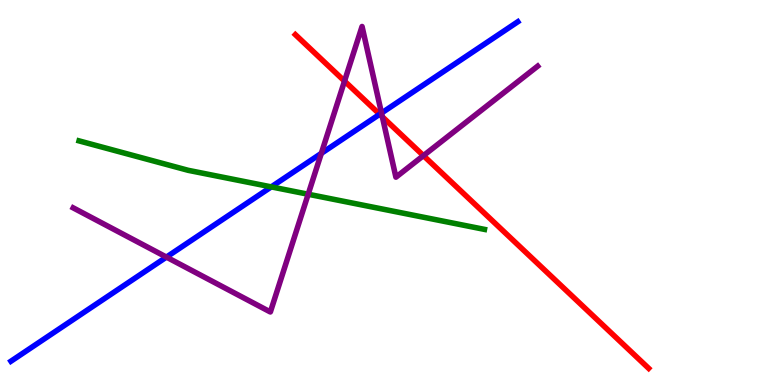[{'lines': ['blue', 'red'], 'intersections': [{'x': 4.9, 'y': 7.03}]}, {'lines': ['green', 'red'], 'intersections': []}, {'lines': ['purple', 'red'], 'intersections': [{'x': 4.45, 'y': 7.89}, {'x': 4.93, 'y': 6.97}, {'x': 5.46, 'y': 5.96}]}, {'lines': ['blue', 'green'], 'intersections': [{'x': 3.5, 'y': 5.15}]}, {'lines': ['blue', 'purple'], 'intersections': [{'x': 2.15, 'y': 3.32}, {'x': 4.15, 'y': 6.02}, {'x': 4.92, 'y': 7.06}]}, {'lines': ['green', 'purple'], 'intersections': [{'x': 3.98, 'y': 4.95}]}]